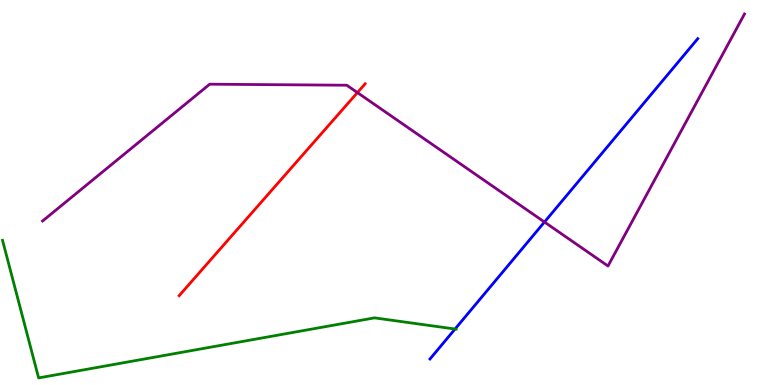[{'lines': ['blue', 'red'], 'intersections': []}, {'lines': ['green', 'red'], 'intersections': []}, {'lines': ['purple', 'red'], 'intersections': [{'x': 4.61, 'y': 7.59}]}, {'lines': ['blue', 'green'], 'intersections': [{'x': 5.87, 'y': 1.45}]}, {'lines': ['blue', 'purple'], 'intersections': [{'x': 7.03, 'y': 4.23}]}, {'lines': ['green', 'purple'], 'intersections': []}]